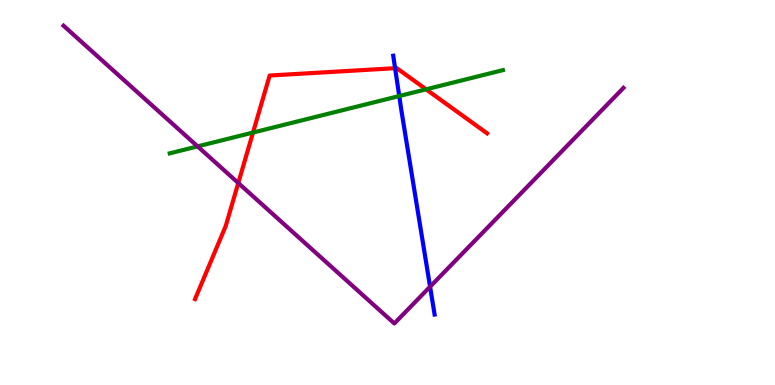[{'lines': ['blue', 'red'], 'intersections': [{'x': 5.1, 'y': 8.23}]}, {'lines': ['green', 'red'], 'intersections': [{'x': 3.26, 'y': 6.56}, {'x': 5.5, 'y': 7.68}]}, {'lines': ['purple', 'red'], 'intersections': [{'x': 3.07, 'y': 5.25}]}, {'lines': ['blue', 'green'], 'intersections': [{'x': 5.15, 'y': 7.51}]}, {'lines': ['blue', 'purple'], 'intersections': [{'x': 5.55, 'y': 2.55}]}, {'lines': ['green', 'purple'], 'intersections': [{'x': 2.55, 'y': 6.2}]}]